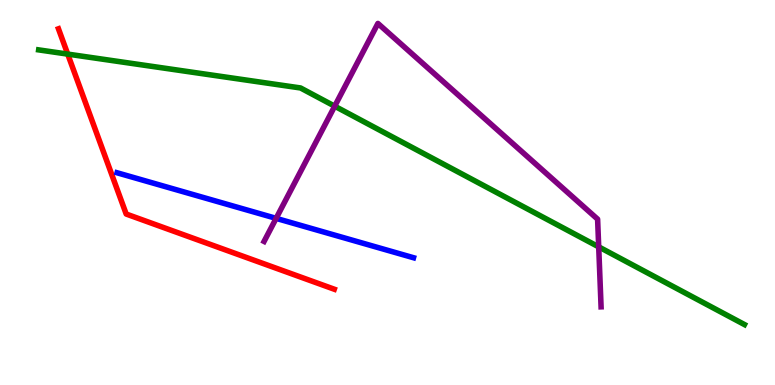[{'lines': ['blue', 'red'], 'intersections': []}, {'lines': ['green', 'red'], 'intersections': [{'x': 0.874, 'y': 8.59}]}, {'lines': ['purple', 'red'], 'intersections': []}, {'lines': ['blue', 'green'], 'intersections': []}, {'lines': ['blue', 'purple'], 'intersections': [{'x': 3.56, 'y': 4.33}]}, {'lines': ['green', 'purple'], 'intersections': [{'x': 4.32, 'y': 7.24}, {'x': 7.73, 'y': 3.59}]}]